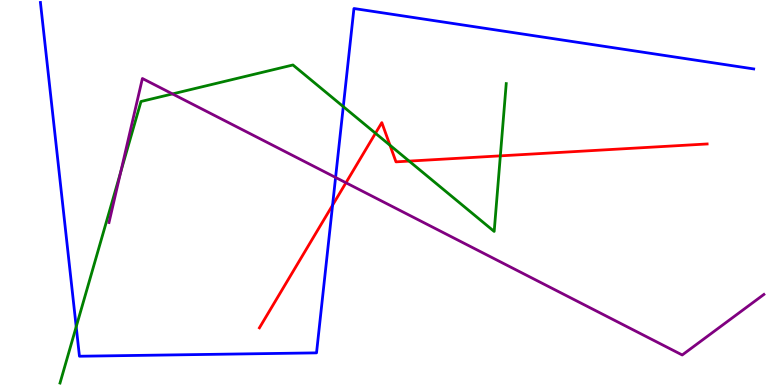[{'lines': ['blue', 'red'], 'intersections': [{'x': 4.29, 'y': 4.67}]}, {'lines': ['green', 'red'], 'intersections': [{'x': 4.84, 'y': 6.54}, {'x': 5.03, 'y': 6.23}, {'x': 5.28, 'y': 5.82}, {'x': 6.46, 'y': 5.95}]}, {'lines': ['purple', 'red'], 'intersections': [{'x': 4.46, 'y': 5.25}]}, {'lines': ['blue', 'green'], 'intersections': [{'x': 0.983, 'y': 1.51}, {'x': 4.43, 'y': 7.23}]}, {'lines': ['blue', 'purple'], 'intersections': [{'x': 4.33, 'y': 5.39}]}, {'lines': ['green', 'purple'], 'intersections': [{'x': 1.56, 'y': 5.53}, {'x': 2.23, 'y': 7.56}]}]